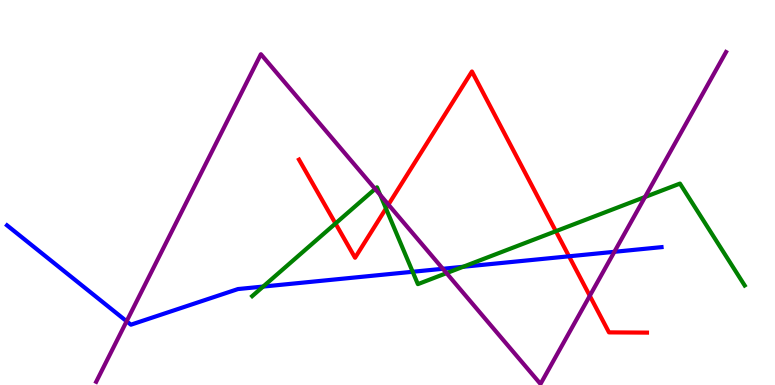[{'lines': ['blue', 'red'], 'intersections': [{'x': 7.34, 'y': 3.34}]}, {'lines': ['green', 'red'], 'intersections': [{'x': 4.33, 'y': 4.2}, {'x': 4.98, 'y': 4.58}, {'x': 7.17, 'y': 3.99}]}, {'lines': ['purple', 'red'], 'intersections': [{'x': 5.01, 'y': 4.69}, {'x': 7.61, 'y': 2.32}]}, {'lines': ['blue', 'green'], 'intersections': [{'x': 3.4, 'y': 2.56}, {'x': 5.32, 'y': 2.94}, {'x': 5.98, 'y': 3.07}]}, {'lines': ['blue', 'purple'], 'intersections': [{'x': 1.63, 'y': 1.66}, {'x': 5.71, 'y': 3.02}, {'x': 7.93, 'y': 3.46}]}, {'lines': ['green', 'purple'], 'intersections': [{'x': 4.84, 'y': 5.09}, {'x': 4.91, 'y': 4.94}, {'x': 5.76, 'y': 2.91}, {'x': 8.32, 'y': 4.88}]}]